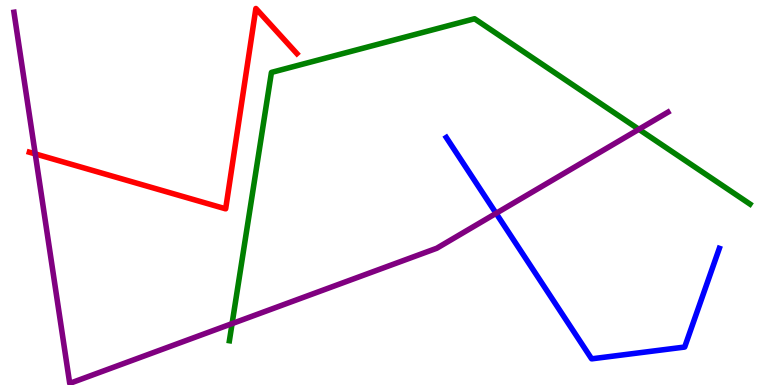[{'lines': ['blue', 'red'], 'intersections': []}, {'lines': ['green', 'red'], 'intersections': []}, {'lines': ['purple', 'red'], 'intersections': [{'x': 0.455, 'y': 6.0}]}, {'lines': ['blue', 'green'], 'intersections': []}, {'lines': ['blue', 'purple'], 'intersections': [{'x': 6.4, 'y': 4.46}]}, {'lines': ['green', 'purple'], 'intersections': [{'x': 2.99, 'y': 1.59}, {'x': 8.24, 'y': 6.64}]}]